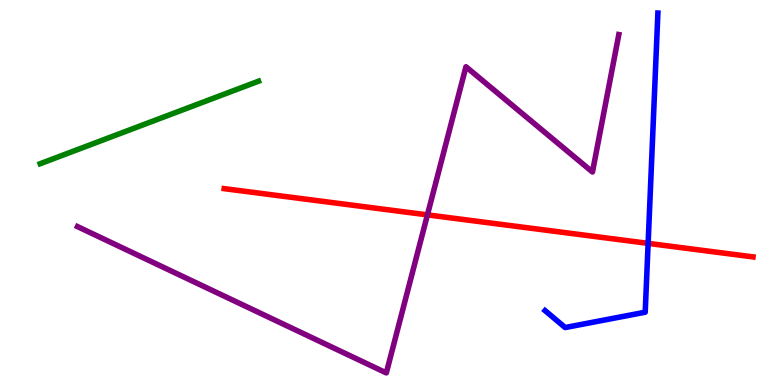[{'lines': ['blue', 'red'], 'intersections': [{'x': 8.36, 'y': 3.68}]}, {'lines': ['green', 'red'], 'intersections': []}, {'lines': ['purple', 'red'], 'intersections': [{'x': 5.52, 'y': 4.42}]}, {'lines': ['blue', 'green'], 'intersections': []}, {'lines': ['blue', 'purple'], 'intersections': []}, {'lines': ['green', 'purple'], 'intersections': []}]